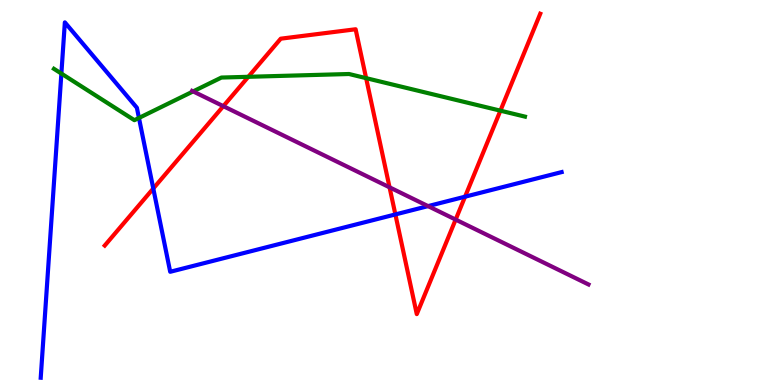[{'lines': ['blue', 'red'], 'intersections': [{'x': 1.98, 'y': 5.1}, {'x': 5.1, 'y': 4.43}, {'x': 6.0, 'y': 4.89}]}, {'lines': ['green', 'red'], 'intersections': [{'x': 3.2, 'y': 8.01}, {'x': 4.72, 'y': 7.97}, {'x': 6.46, 'y': 7.13}]}, {'lines': ['purple', 'red'], 'intersections': [{'x': 2.88, 'y': 7.24}, {'x': 5.03, 'y': 5.13}, {'x': 5.88, 'y': 4.3}]}, {'lines': ['blue', 'green'], 'intersections': [{'x': 0.792, 'y': 8.09}, {'x': 1.79, 'y': 6.94}]}, {'lines': ['blue', 'purple'], 'intersections': [{'x': 5.52, 'y': 4.65}]}, {'lines': ['green', 'purple'], 'intersections': [{'x': 2.49, 'y': 7.63}]}]